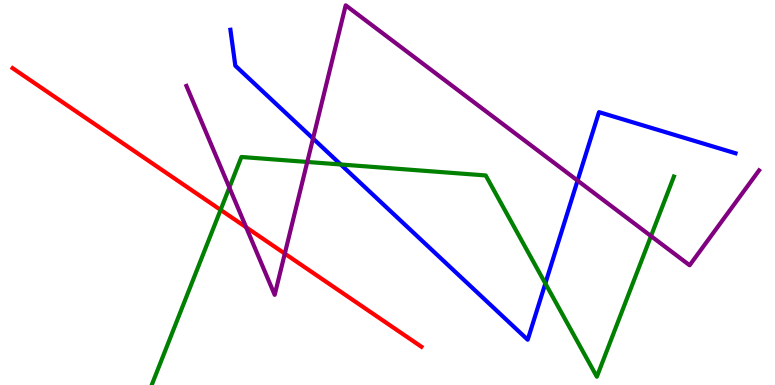[{'lines': ['blue', 'red'], 'intersections': []}, {'lines': ['green', 'red'], 'intersections': [{'x': 2.85, 'y': 4.55}]}, {'lines': ['purple', 'red'], 'intersections': [{'x': 3.18, 'y': 4.1}, {'x': 3.67, 'y': 3.41}]}, {'lines': ['blue', 'green'], 'intersections': [{'x': 4.4, 'y': 5.73}, {'x': 7.04, 'y': 2.64}]}, {'lines': ['blue', 'purple'], 'intersections': [{'x': 4.04, 'y': 6.4}, {'x': 7.45, 'y': 5.31}]}, {'lines': ['green', 'purple'], 'intersections': [{'x': 2.96, 'y': 5.13}, {'x': 3.96, 'y': 5.79}, {'x': 8.4, 'y': 3.87}]}]